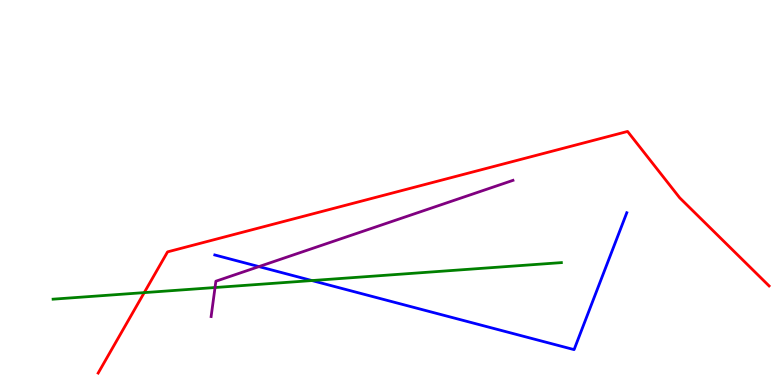[{'lines': ['blue', 'red'], 'intersections': []}, {'lines': ['green', 'red'], 'intersections': [{'x': 1.86, 'y': 2.4}]}, {'lines': ['purple', 'red'], 'intersections': []}, {'lines': ['blue', 'green'], 'intersections': [{'x': 4.02, 'y': 2.71}]}, {'lines': ['blue', 'purple'], 'intersections': [{'x': 3.34, 'y': 3.08}]}, {'lines': ['green', 'purple'], 'intersections': [{'x': 2.77, 'y': 2.53}]}]